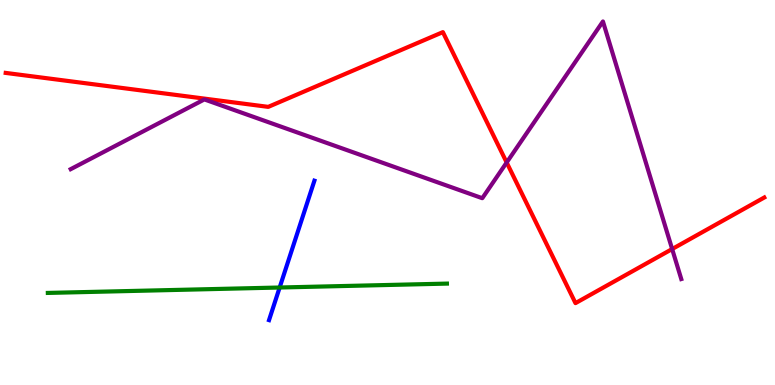[{'lines': ['blue', 'red'], 'intersections': []}, {'lines': ['green', 'red'], 'intersections': []}, {'lines': ['purple', 'red'], 'intersections': [{'x': 6.54, 'y': 5.78}, {'x': 8.67, 'y': 3.53}]}, {'lines': ['blue', 'green'], 'intersections': [{'x': 3.61, 'y': 2.53}]}, {'lines': ['blue', 'purple'], 'intersections': []}, {'lines': ['green', 'purple'], 'intersections': []}]